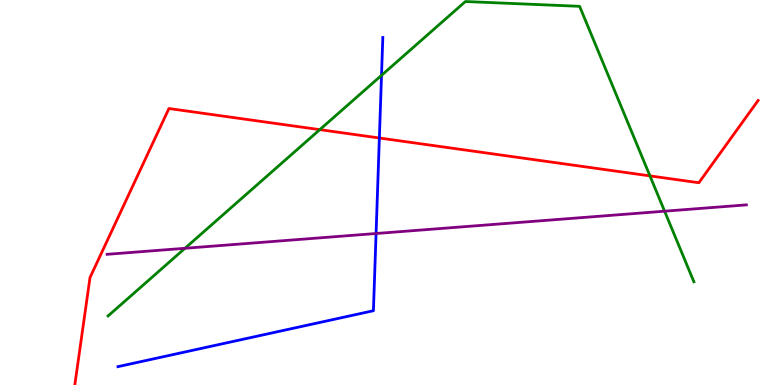[{'lines': ['blue', 'red'], 'intersections': [{'x': 4.89, 'y': 6.42}]}, {'lines': ['green', 'red'], 'intersections': [{'x': 4.13, 'y': 6.63}, {'x': 8.39, 'y': 5.43}]}, {'lines': ['purple', 'red'], 'intersections': []}, {'lines': ['blue', 'green'], 'intersections': [{'x': 4.92, 'y': 8.04}]}, {'lines': ['blue', 'purple'], 'intersections': [{'x': 4.85, 'y': 3.93}]}, {'lines': ['green', 'purple'], 'intersections': [{'x': 2.39, 'y': 3.55}, {'x': 8.58, 'y': 4.51}]}]